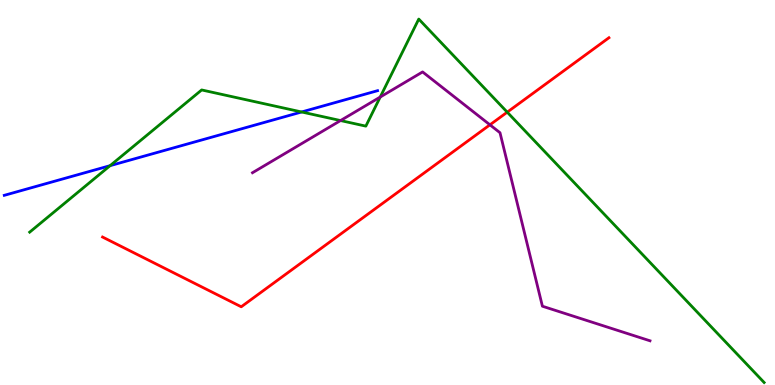[{'lines': ['blue', 'red'], 'intersections': []}, {'lines': ['green', 'red'], 'intersections': [{'x': 6.54, 'y': 7.09}]}, {'lines': ['purple', 'red'], 'intersections': [{'x': 6.32, 'y': 6.76}]}, {'lines': ['blue', 'green'], 'intersections': [{'x': 1.42, 'y': 5.7}, {'x': 3.89, 'y': 7.09}]}, {'lines': ['blue', 'purple'], 'intersections': []}, {'lines': ['green', 'purple'], 'intersections': [{'x': 4.39, 'y': 6.87}, {'x': 4.91, 'y': 7.48}]}]